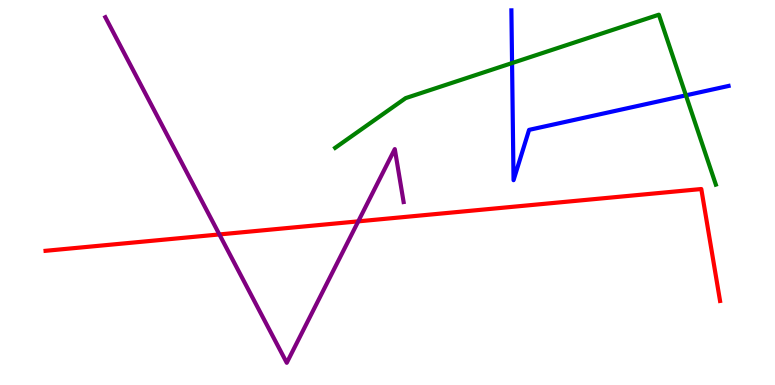[{'lines': ['blue', 'red'], 'intersections': []}, {'lines': ['green', 'red'], 'intersections': []}, {'lines': ['purple', 'red'], 'intersections': [{'x': 2.83, 'y': 3.91}, {'x': 4.62, 'y': 4.25}]}, {'lines': ['blue', 'green'], 'intersections': [{'x': 6.61, 'y': 8.36}, {'x': 8.85, 'y': 7.52}]}, {'lines': ['blue', 'purple'], 'intersections': []}, {'lines': ['green', 'purple'], 'intersections': []}]